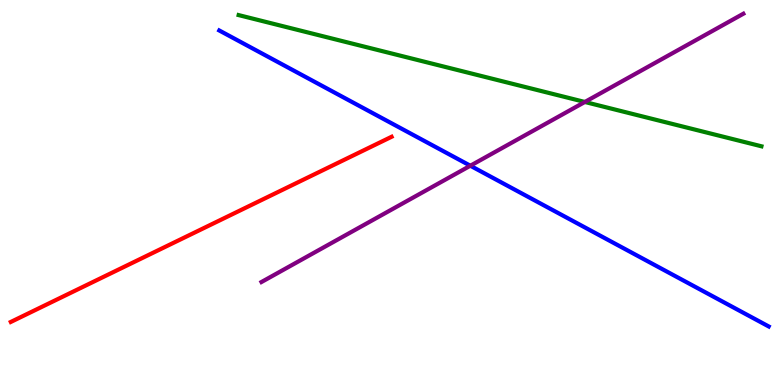[{'lines': ['blue', 'red'], 'intersections': []}, {'lines': ['green', 'red'], 'intersections': []}, {'lines': ['purple', 'red'], 'intersections': []}, {'lines': ['blue', 'green'], 'intersections': []}, {'lines': ['blue', 'purple'], 'intersections': [{'x': 6.07, 'y': 5.7}]}, {'lines': ['green', 'purple'], 'intersections': [{'x': 7.55, 'y': 7.35}]}]